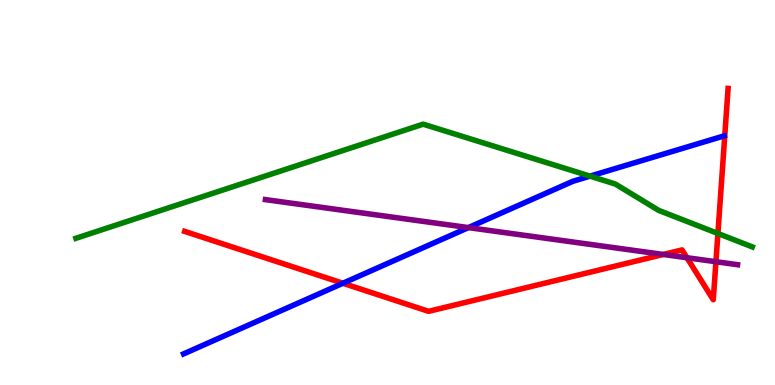[{'lines': ['blue', 'red'], 'intersections': [{'x': 4.42, 'y': 2.64}]}, {'lines': ['green', 'red'], 'intersections': [{'x': 9.26, 'y': 3.94}]}, {'lines': ['purple', 'red'], 'intersections': [{'x': 8.56, 'y': 3.39}, {'x': 8.86, 'y': 3.31}, {'x': 9.24, 'y': 3.2}]}, {'lines': ['blue', 'green'], 'intersections': [{'x': 7.61, 'y': 5.42}]}, {'lines': ['blue', 'purple'], 'intersections': [{'x': 6.04, 'y': 4.09}]}, {'lines': ['green', 'purple'], 'intersections': []}]